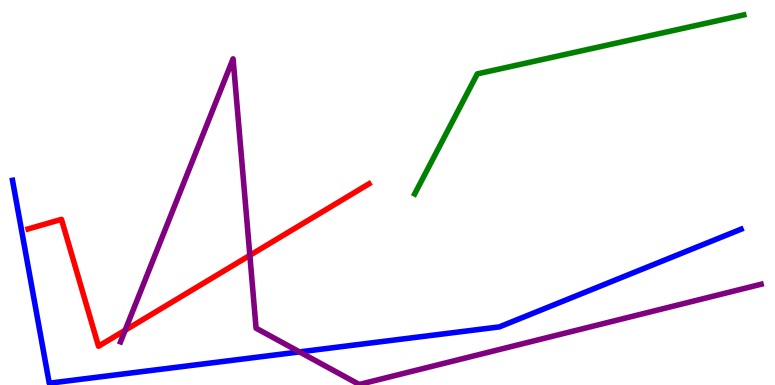[{'lines': ['blue', 'red'], 'intersections': []}, {'lines': ['green', 'red'], 'intersections': []}, {'lines': ['purple', 'red'], 'intersections': [{'x': 1.61, 'y': 1.42}, {'x': 3.22, 'y': 3.37}]}, {'lines': ['blue', 'green'], 'intersections': []}, {'lines': ['blue', 'purple'], 'intersections': [{'x': 3.86, 'y': 0.86}]}, {'lines': ['green', 'purple'], 'intersections': []}]